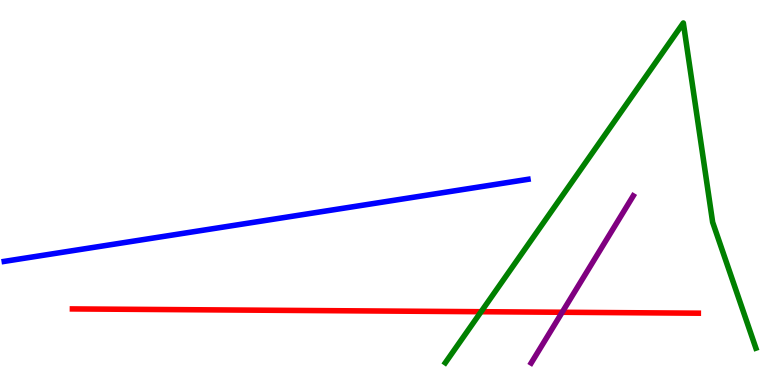[{'lines': ['blue', 'red'], 'intersections': []}, {'lines': ['green', 'red'], 'intersections': [{'x': 6.21, 'y': 1.9}]}, {'lines': ['purple', 'red'], 'intersections': [{'x': 7.25, 'y': 1.89}]}, {'lines': ['blue', 'green'], 'intersections': []}, {'lines': ['blue', 'purple'], 'intersections': []}, {'lines': ['green', 'purple'], 'intersections': []}]